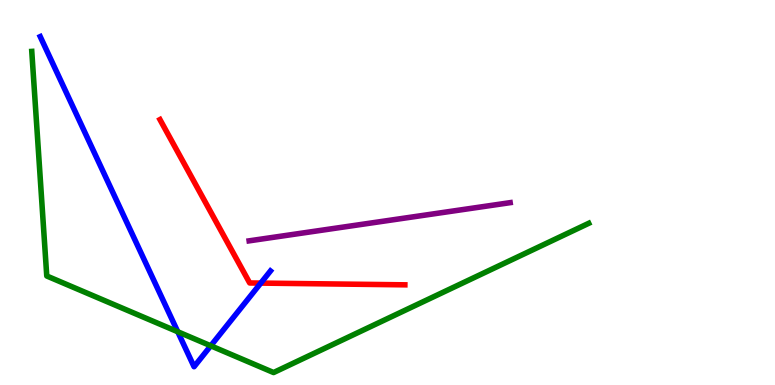[{'lines': ['blue', 'red'], 'intersections': [{'x': 3.36, 'y': 2.65}]}, {'lines': ['green', 'red'], 'intersections': []}, {'lines': ['purple', 'red'], 'intersections': []}, {'lines': ['blue', 'green'], 'intersections': [{'x': 2.29, 'y': 1.38}, {'x': 2.72, 'y': 1.02}]}, {'lines': ['blue', 'purple'], 'intersections': []}, {'lines': ['green', 'purple'], 'intersections': []}]